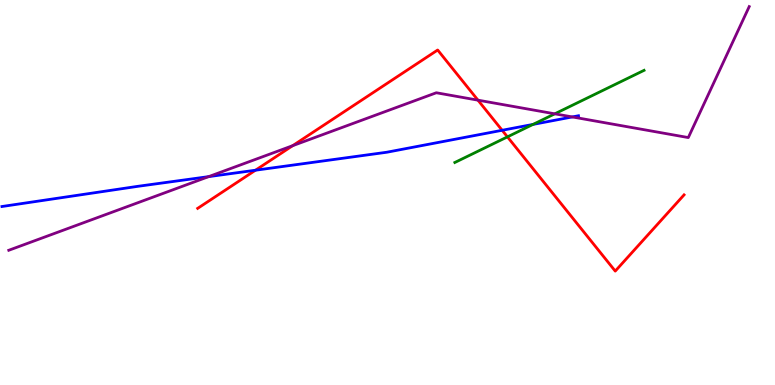[{'lines': ['blue', 'red'], 'intersections': [{'x': 3.3, 'y': 5.58}, {'x': 6.48, 'y': 6.62}]}, {'lines': ['green', 'red'], 'intersections': [{'x': 6.55, 'y': 6.44}]}, {'lines': ['purple', 'red'], 'intersections': [{'x': 3.78, 'y': 6.22}, {'x': 6.17, 'y': 7.4}]}, {'lines': ['blue', 'green'], 'intersections': [{'x': 6.88, 'y': 6.77}]}, {'lines': ['blue', 'purple'], 'intersections': [{'x': 2.69, 'y': 5.41}, {'x': 7.38, 'y': 6.96}]}, {'lines': ['green', 'purple'], 'intersections': [{'x': 7.16, 'y': 7.04}]}]